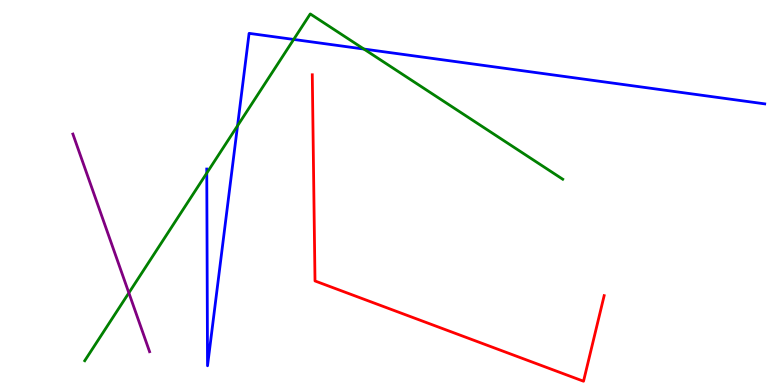[{'lines': ['blue', 'red'], 'intersections': []}, {'lines': ['green', 'red'], 'intersections': []}, {'lines': ['purple', 'red'], 'intersections': []}, {'lines': ['blue', 'green'], 'intersections': [{'x': 2.67, 'y': 5.5}, {'x': 3.07, 'y': 6.73}, {'x': 3.79, 'y': 8.98}, {'x': 4.7, 'y': 8.73}]}, {'lines': ['blue', 'purple'], 'intersections': []}, {'lines': ['green', 'purple'], 'intersections': [{'x': 1.66, 'y': 2.39}]}]